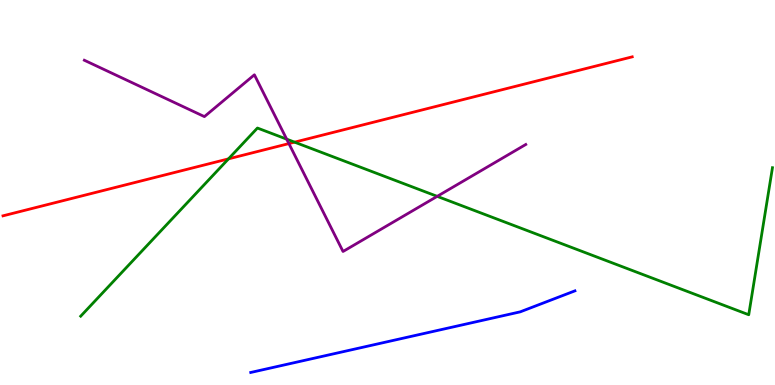[{'lines': ['blue', 'red'], 'intersections': []}, {'lines': ['green', 'red'], 'intersections': [{'x': 2.95, 'y': 5.87}, {'x': 3.8, 'y': 6.31}]}, {'lines': ['purple', 'red'], 'intersections': [{'x': 3.73, 'y': 6.27}]}, {'lines': ['blue', 'green'], 'intersections': []}, {'lines': ['blue', 'purple'], 'intersections': []}, {'lines': ['green', 'purple'], 'intersections': [{'x': 3.7, 'y': 6.39}, {'x': 5.64, 'y': 4.9}]}]